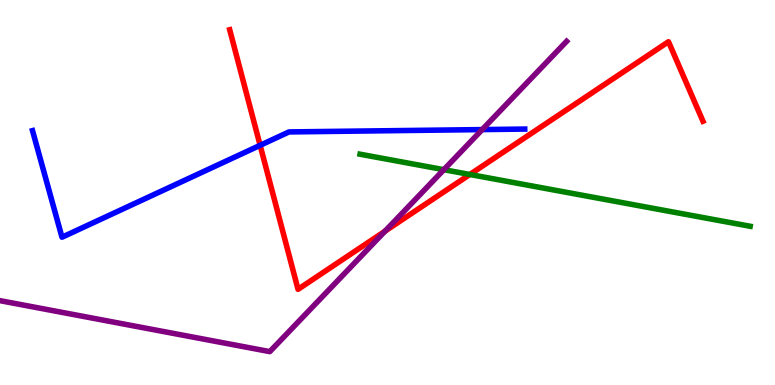[{'lines': ['blue', 'red'], 'intersections': [{'x': 3.36, 'y': 6.23}]}, {'lines': ['green', 'red'], 'intersections': [{'x': 6.06, 'y': 5.47}]}, {'lines': ['purple', 'red'], 'intersections': [{'x': 4.97, 'y': 3.99}]}, {'lines': ['blue', 'green'], 'intersections': []}, {'lines': ['blue', 'purple'], 'intersections': [{'x': 6.22, 'y': 6.63}]}, {'lines': ['green', 'purple'], 'intersections': [{'x': 5.73, 'y': 5.59}]}]